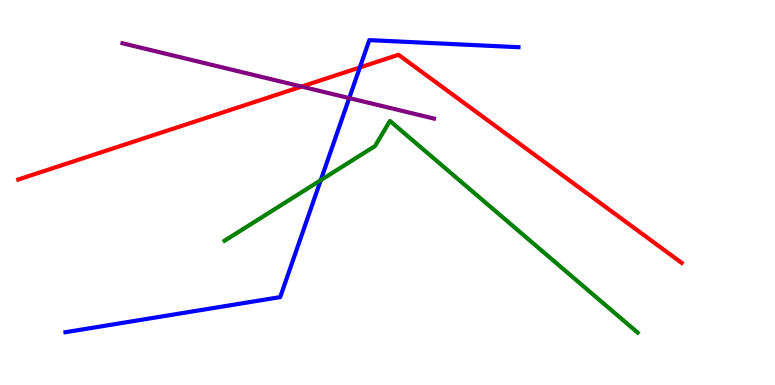[{'lines': ['blue', 'red'], 'intersections': [{'x': 4.64, 'y': 8.25}]}, {'lines': ['green', 'red'], 'intersections': []}, {'lines': ['purple', 'red'], 'intersections': [{'x': 3.89, 'y': 7.75}]}, {'lines': ['blue', 'green'], 'intersections': [{'x': 4.14, 'y': 5.32}]}, {'lines': ['blue', 'purple'], 'intersections': [{'x': 4.51, 'y': 7.45}]}, {'lines': ['green', 'purple'], 'intersections': []}]